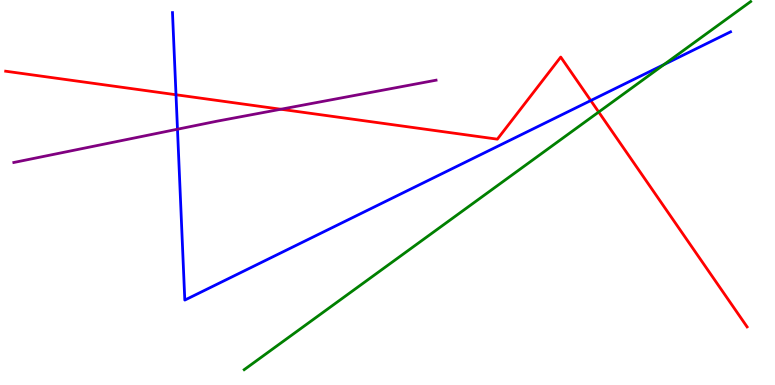[{'lines': ['blue', 'red'], 'intersections': [{'x': 2.27, 'y': 7.54}, {'x': 7.62, 'y': 7.39}]}, {'lines': ['green', 'red'], 'intersections': [{'x': 7.73, 'y': 7.09}]}, {'lines': ['purple', 'red'], 'intersections': [{'x': 3.62, 'y': 7.16}]}, {'lines': ['blue', 'green'], 'intersections': [{'x': 8.57, 'y': 8.32}]}, {'lines': ['blue', 'purple'], 'intersections': [{'x': 2.29, 'y': 6.64}]}, {'lines': ['green', 'purple'], 'intersections': []}]